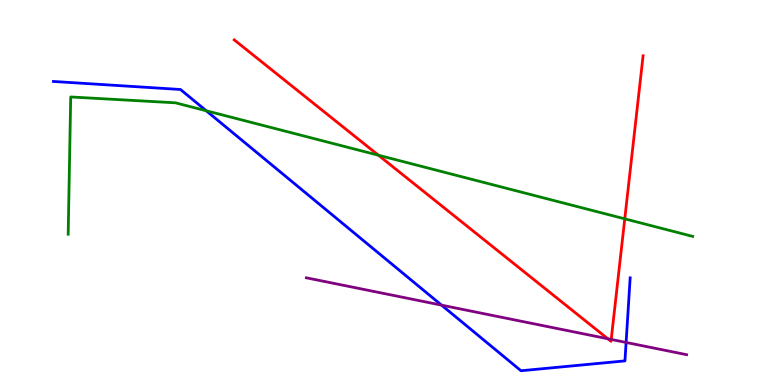[{'lines': ['blue', 'red'], 'intersections': []}, {'lines': ['green', 'red'], 'intersections': [{'x': 4.88, 'y': 5.97}, {'x': 8.06, 'y': 4.32}]}, {'lines': ['purple', 'red'], 'intersections': [{'x': 7.84, 'y': 1.2}, {'x': 7.89, 'y': 1.18}]}, {'lines': ['blue', 'green'], 'intersections': [{'x': 2.66, 'y': 7.12}]}, {'lines': ['blue', 'purple'], 'intersections': [{'x': 5.7, 'y': 2.07}, {'x': 8.08, 'y': 1.11}]}, {'lines': ['green', 'purple'], 'intersections': []}]